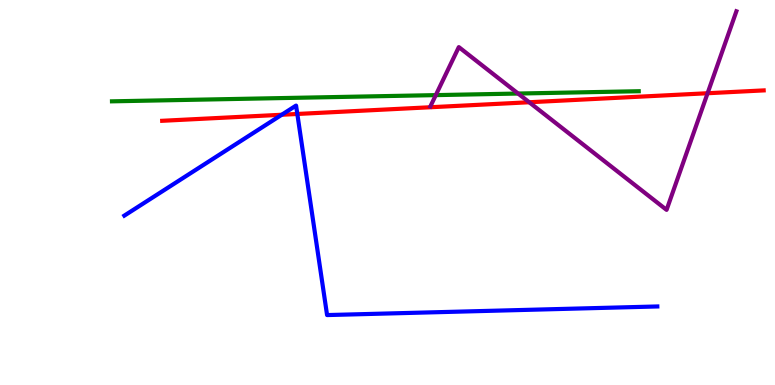[{'lines': ['blue', 'red'], 'intersections': [{'x': 3.64, 'y': 7.02}, {'x': 3.84, 'y': 7.04}]}, {'lines': ['green', 'red'], 'intersections': []}, {'lines': ['purple', 'red'], 'intersections': [{'x': 6.83, 'y': 7.34}, {'x': 9.13, 'y': 7.58}]}, {'lines': ['blue', 'green'], 'intersections': []}, {'lines': ['blue', 'purple'], 'intersections': []}, {'lines': ['green', 'purple'], 'intersections': [{'x': 5.62, 'y': 7.53}, {'x': 6.69, 'y': 7.57}]}]